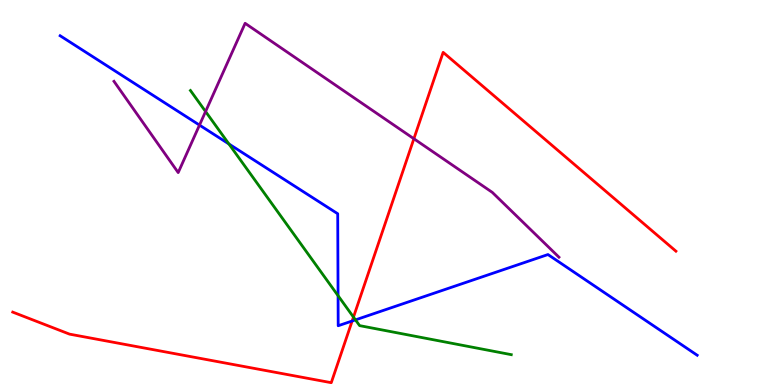[{'lines': ['blue', 'red'], 'intersections': [{'x': 4.54, 'y': 1.66}]}, {'lines': ['green', 'red'], 'intersections': [{'x': 4.56, 'y': 1.76}]}, {'lines': ['purple', 'red'], 'intersections': [{'x': 5.34, 'y': 6.4}]}, {'lines': ['blue', 'green'], 'intersections': [{'x': 2.95, 'y': 6.26}, {'x': 4.36, 'y': 2.32}, {'x': 4.59, 'y': 1.69}]}, {'lines': ['blue', 'purple'], 'intersections': [{'x': 2.57, 'y': 6.75}]}, {'lines': ['green', 'purple'], 'intersections': [{'x': 2.65, 'y': 7.1}]}]